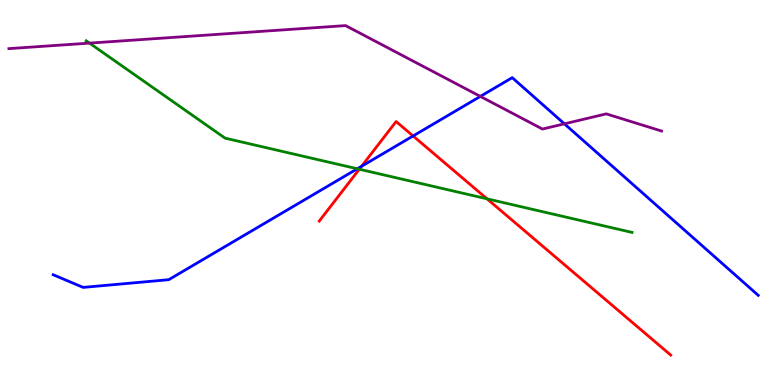[{'lines': ['blue', 'red'], 'intersections': [{'x': 4.67, 'y': 5.68}, {'x': 5.33, 'y': 6.47}]}, {'lines': ['green', 'red'], 'intersections': [{'x': 4.64, 'y': 5.6}, {'x': 6.28, 'y': 4.84}]}, {'lines': ['purple', 'red'], 'intersections': []}, {'lines': ['blue', 'green'], 'intersections': [{'x': 4.61, 'y': 5.62}]}, {'lines': ['blue', 'purple'], 'intersections': [{'x': 6.2, 'y': 7.5}, {'x': 7.28, 'y': 6.78}]}, {'lines': ['green', 'purple'], 'intersections': [{'x': 1.15, 'y': 8.88}]}]